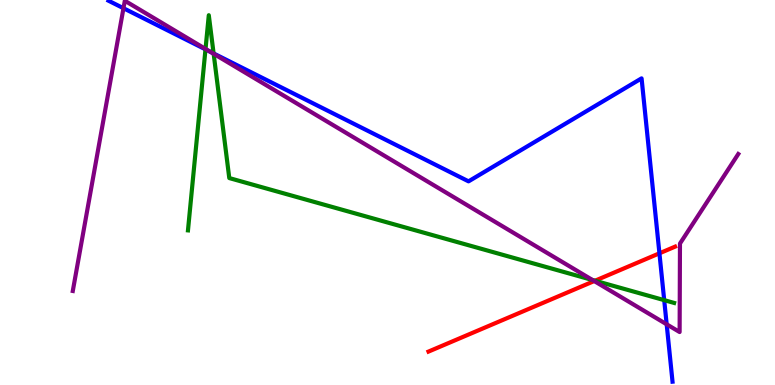[{'lines': ['blue', 'red'], 'intersections': [{'x': 8.51, 'y': 3.42}]}, {'lines': ['green', 'red'], 'intersections': [{'x': 7.68, 'y': 2.71}]}, {'lines': ['purple', 'red'], 'intersections': [{'x': 7.67, 'y': 2.7}]}, {'lines': ['blue', 'green'], 'intersections': [{'x': 2.65, 'y': 8.72}, {'x': 2.76, 'y': 8.61}, {'x': 8.57, 'y': 2.2}]}, {'lines': ['blue', 'purple'], 'intersections': [{'x': 1.59, 'y': 9.79}, {'x': 2.71, 'y': 8.66}, {'x': 8.6, 'y': 1.58}]}, {'lines': ['green', 'purple'], 'intersections': [{'x': 2.65, 'y': 8.73}, {'x': 2.76, 'y': 8.6}, {'x': 7.65, 'y': 2.73}]}]